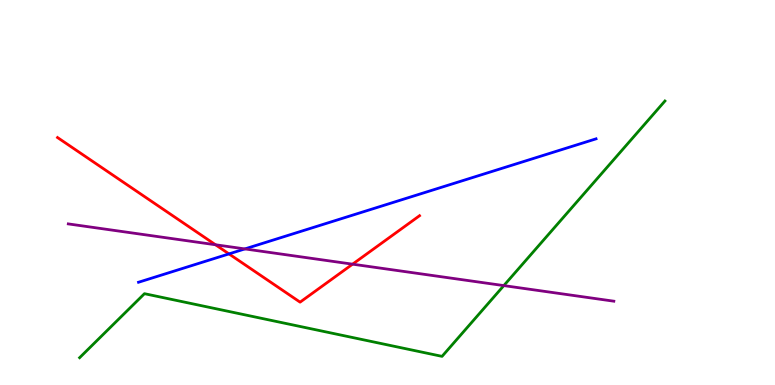[{'lines': ['blue', 'red'], 'intersections': [{'x': 2.95, 'y': 3.41}]}, {'lines': ['green', 'red'], 'intersections': []}, {'lines': ['purple', 'red'], 'intersections': [{'x': 2.78, 'y': 3.64}, {'x': 4.55, 'y': 3.14}]}, {'lines': ['blue', 'green'], 'intersections': []}, {'lines': ['blue', 'purple'], 'intersections': [{'x': 3.16, 'y': 3.53}]}, {'lines': ['green', 'purple'], 'intersections': [{'x': 6.5, 'y': 2.58}]}]